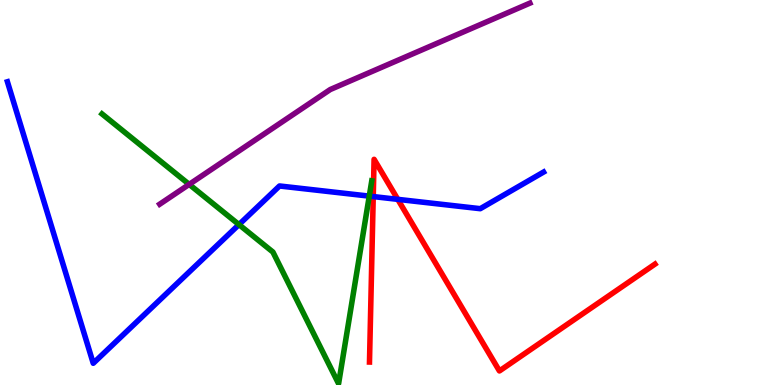[{'lines': ['blue', 'red'], 'intersections': [{'x': 4.82, 'y': 4.89}, {'x': 5.13, 'y': 4.82}]}, {'lines': ['green', 'red'], 'intersections': []}, {'lines': ['purple', 'red'], 'intersections': []}, {'lines': ['blue', 'green'], 'intersections': [{'x': 3.08, 'y': 4.17}, {'x': 4.76, 'y': 4.91}]}, {'lines': ['blue', 'purple'], 'intersections': []}, {'lines': ['green', 'purple'], 'intersections': [{'x': 2.44, 'y': 5.21}]}]